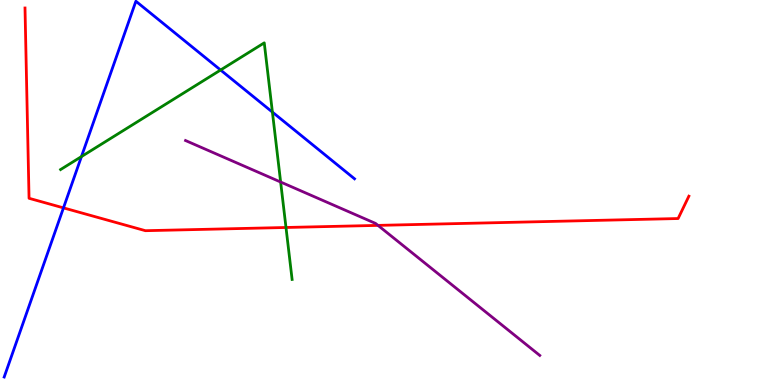[{'lines': ['blue', 'red'], 'intersections': [{'x': 0.819, 'y': 4.6}]}, {'lines': ['green', 'red'], 'intersections': [{'x': 3.69, 'y': 4.09}]}, {'lines': ['purple', 'red'], 'intersections': [{'x': 4.88, 'y': 4.15}]}, {'lines': ['blue', 'green'], 'intersections': [{'x': 1.05, 'y': 5.93}, {'x': 2.85, 'y': 8.18}, {'x': 3.51, 'y': 7.09}]}, {'lines': ['blue', 'purple'], 'intersections': []}, {'lines': ['green', 'purple'], 'intersections': [{'x': 3.62, 'y': 5.27}]}]